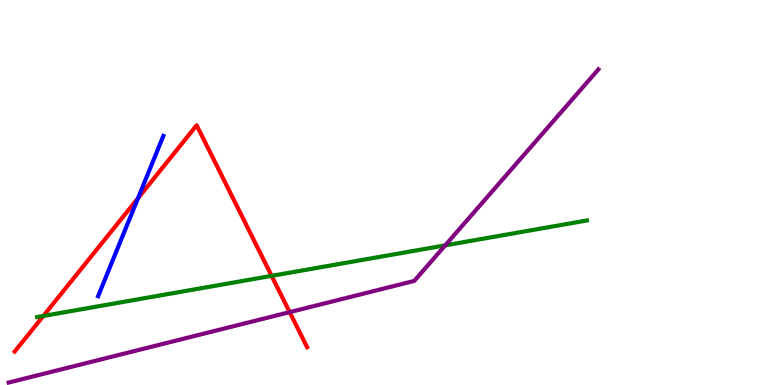[{'lines': ['blue', 'red'], 'intersections': [{'x': 1.78, 'y': 4.85}]}, {'lines': ['green', 'red'], 'intersections': [{'x': 0.559, 'y': 1.79}, {'x': 3.5, 'y': 2.83}]}, {'lines': ['purple', 'red'], 'intersections': [{'x': 3.74, 'y': 1.89}]}, {'lines': ['blue', 'green'], 'intersections': []}, {'lines': ['blue', 'purple'], 'intersections': []}, {'lines': ['green', 'purple'], 'intersections': [{'x': 5.74, 'y': 3.63}]}]